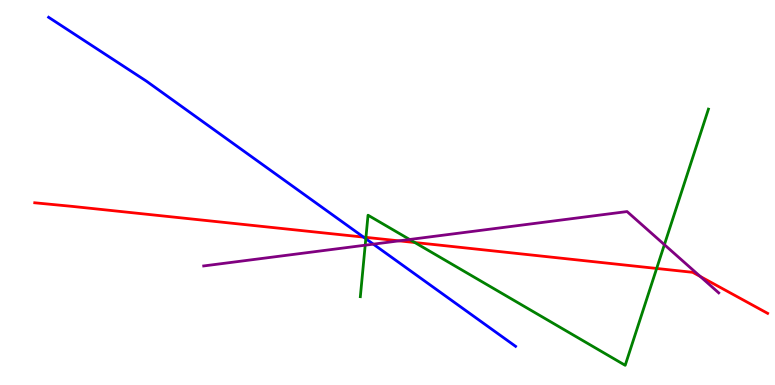[{'lines': ['blue', 'red'], 'intersections': [{'x': 4.69, 'y': 3.84}]}, {'lines': ['green', 'red'], 'intersections': [{'x': 4.72, 'y': 3.83}, {'x': 5.35, 'y': 3.7}, {'x': 8.47, 'y': 3.03}]}, {'lines': ['purple', 'red'], 'intersections': [{'x': 5.15, 'y': 3.74}, {'x': 9.04, 'y': 2.82}]}, {'lines': ['blue', 'green'], 'intersections': [{'x': 4.72, 'y': 3.8}]}, {'lines': ['blue', 'purple'], 'intersections': [{'x': 4.82, 'y': 3.66}]}, {'lines': ['green', 'purple'], 'intersections': [{'x': 4.71, 'y': 3.63}, {'x': 5.29, 'y': 3.78}, {'x': 8.57, 'y': 3.64}]}]